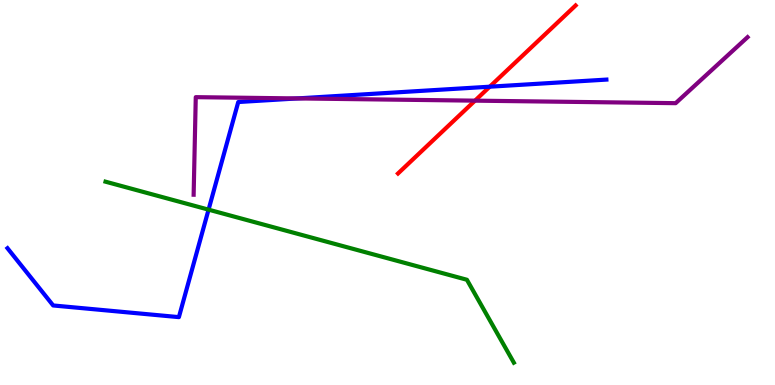[{'lines': ['blue', 'red'], 'intersections': [{'x': 6.32, 'y': 7.75}]}, {'lines': ['green', 'red'], 'intersections': []}, {'lines': ['purple', 'red'], 'intersections': [{'x': 6.13, 'y': 7.39}]}, {'lines': ['blue', 'green'], 'intersections': [{'x': 2.69, 'y': 4.55}]}, {'lines': ['blue', 'purple'], 'intersections': [{'x': 3.84, 'y': 7.44}]}, {'lines': ['green', 'purple'], 'intersections': []}]